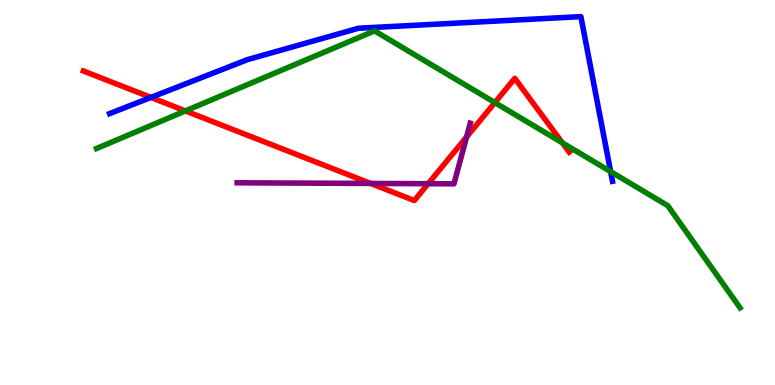[{'lines': ['blue', 'red'], 'intersections': [{'x': 1.95, 'y': 7.47}]}, {'lines': ['green', 'red'], 'intersections': [{'x': 2.39, 'y': 7.12}, {'x': 6.39, 'y': 7.34}, {'x': 7.26, 'y': 6.29}]}, {'lines': ['purple', 'red'], 'intersections': [{'x': 4.78, 'y': 5.24}, {'x': 5.52, 'y': 5.23}, {'x': 6.02, 'y': 6.44}]}, {'lines': ['blue', 'green'], 'intersections': [{'x': 7.88, 'y': 5.54}]}, {'lines': ['blue', 'purple'], 'intersections': []}, {'lines': ['green', 'purple'], 'intersections': []}]